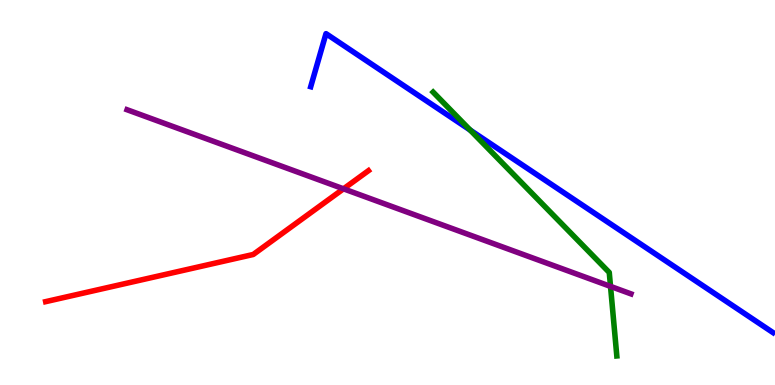[{'lines': ['blue', 'red'], 'intersections': []}, {'lines': ['green', 'red'], 'intersections': []}, {'lines': ['purple', 'red'], 'intersections': [{'x': 4.43, 'y': 5.1}]}, {'lines': ['blue', 'green'], 'intersections': [{'x': 6.07, 'y': 6.62}]}, {'lines': ['blue', 'purple'], 'intersections': []}, {'lines': ['green', 'purple'], 'intersections': [{'x': 7.88, 'y': 2.56}]}]